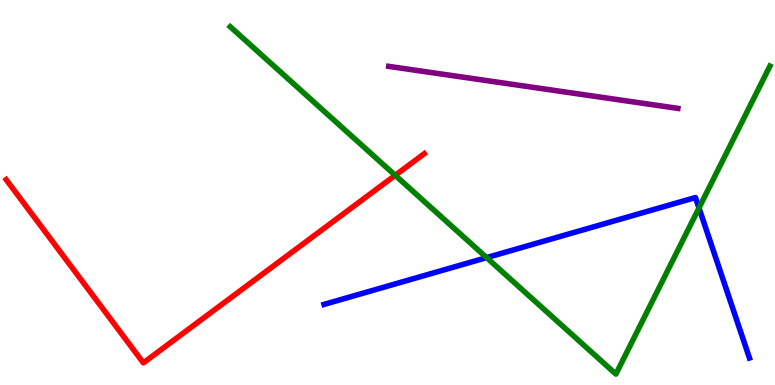[{'lines': ['blue', 'red'], 'intersections': []}, {'lines': ['green', 'red'], 'intersections': [{'x': 5.1, 'y': 5.45}]}, {'lines': ['purple', 'red'], 'intersections': []}, {'lines': ['blue', 'green'], 'intersections': [{'x': 6.28, 'y': 3.31}, {'x': 9.02, 'y': 4.6}]}, {'lines': ['blue', 'purple'], 'intersections': []}, {'lines': ['green', 'purple'], 'intersections': []}]